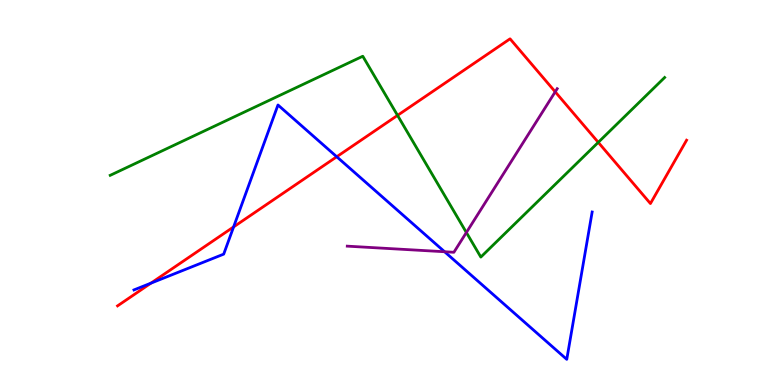[{'lines': ['blue', 'red'], 'intersections': [{'x': 1.95, 'y': 2.65}, {'x': 3.01, 'y': 4.11}, {'x': 4.35, 'y': 5.93}]}, {'lines': ['green', 'red'], 'intersections': [{'x': 5.13, 'y': 7.0}, {'x': 7.72, 'y': 6.3}]}, {'lines': ['purple', 'red'], 'intersections': [{'x': 7.16, 'y': 7.61}]}, {'lines': ['blue', 'green'], 'intersections': []}, {'lines': ['blue', 'purple'], 'intersections': [{'x': 5.74, 'y': 3.46}]}, {'lines': ['green', 'purple'], 'intersections': [{'x': 6.02, 'y': 3.96}]}]